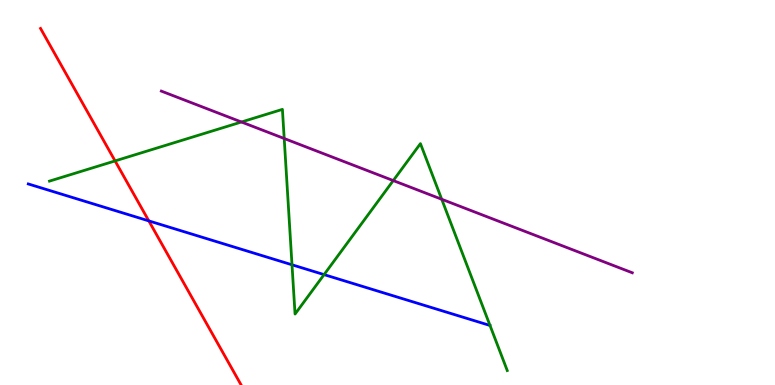[{'lines': ['blue', 'red'], 'intersections': [{'x': 1.92, 'y': 4.26}]}, {'lines': ['green', 'red'], 'intersections': [{'x': 1.48, 'y': 5.82}]}, {'lines': ['purple', 'red'], 'intersections': []}, {'lines': ['blue', 'green'], 'intersections': [{'x': 3.77, 'y': 3.12}, {'x': 4.18, 'y': 2.87}]}, {'lines': ['blue', 'purple'], 'intersections': []}, {'lines': ['green', 'purple'], 'intersections': [{'x': 3.12, 'y': 6.83}, {'x': 3.67, 'y': 6.4}, {'x': 5.07, 'y': 5.31}, {'x': 5.7, 'y': 4.82}]}]